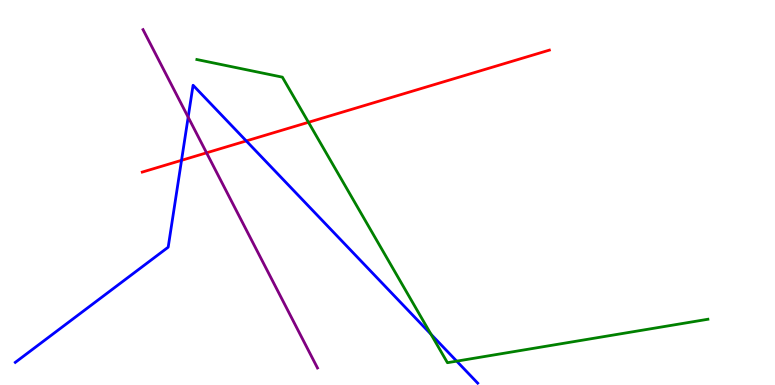[{'lines': ['blue', 'red'], 'intersections': [{'x': 2.34, 'y': 5.84}, {'x': 3.18, 'y': 6.34}]}, {'lines': ['green', 'red'], 'intersections': [{'x': 3.98, 'y': 6.82}]}, {'lines': ['purple', 'red'], 'intersections': [{'x': 2.67, 'y': 6.03}]}, {'lines': ['blue', 'green'], 'intersections': [{'x': 5.56, 'y': 1.32}, {'x': 5.89, 'y': 0.619}]}, {'lines': ['blue', 'purple'], 'intersections': [{'x': 2.43, 'y': 6.96}]}, {'lines': ['green', 'purple'], 'intersections': []}]